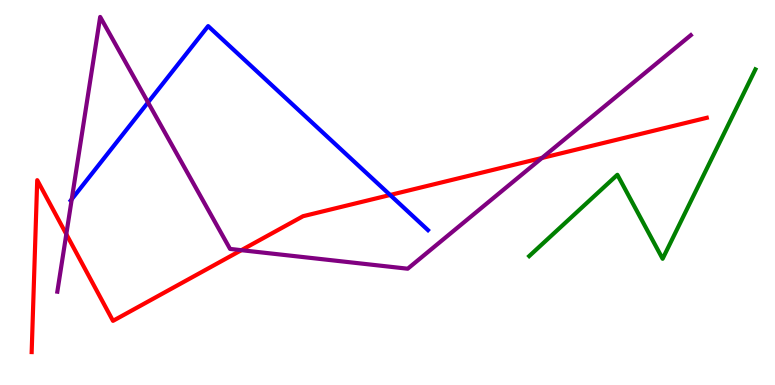[{'lines': ['blue', 'red'], 'intersections': [{'x': 5.03, 'y': 4.94}]}, {'lines': ['green', 'red'], 'intersections': []}, {'lines': ['purple', 'red'], 'intersections': [{'x': 0.856, 'y': 3.92}, {'x': 3.11, 'y': 3.5}, {'x': 6.99, 'y': 5.9}]}, {'lines': ['blue', 'green'], 'intersections': []}, {'lines': ['blue', 'purple'], 'intersections': [{'x': 0.926, 'y': 4.83}, {'x': 1.91, 'y': 7.34}]}, {'lines': ['green', 'purple'], 'intersections': []}]